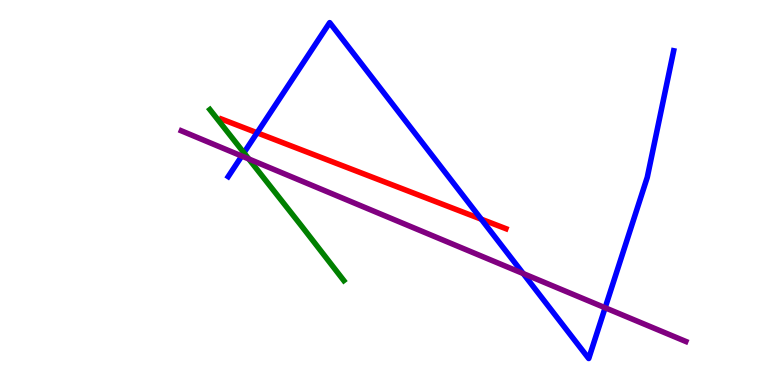[{'lines': ['blue', 'red'], 'intersections': [{'x': 3.32, 'y': 6.55}, {'x': 6.21, 'y': 4.31}]}, {'lines': ['green', 'red'], 'intersections': []}, {'lines': ['purple', 'red'], 'intersections': []}, {'lines': ['blue', 'green'], 'intersections': [{'x': 3.15, 'y': 6.03}]}, {'lines': ['blue', 'purple'], 'intersections': [{'x': 3.12, 'y': 5.95}, {'x': 6.75, 'y': 2.89}, {'x': 7.81, 'y': 2.01}]}, {'lines': ['green', 'purple'], 'intersections': [{'x': 3.21, 'y': 5.87}]}]